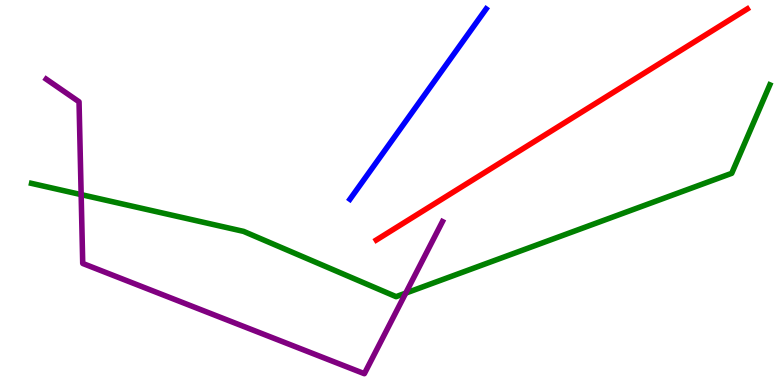[{'lines': ['blue', 'red'], 'intersections': []}, {'lines': ['green', 'red'], 'intersections': []}, {'lines': ['purple', 'red'], 'intersections': []}, {'lines': ['blue', 'green'], 'intersections': []}, {'lines': ['blue', 'purple'], 'intersections': []}, {'lines': ['green', 'purple'], 'intersections': [{'x': 1.05, 'y': 4.95}, {'x': 5.24, 'y': 2.39}]}]